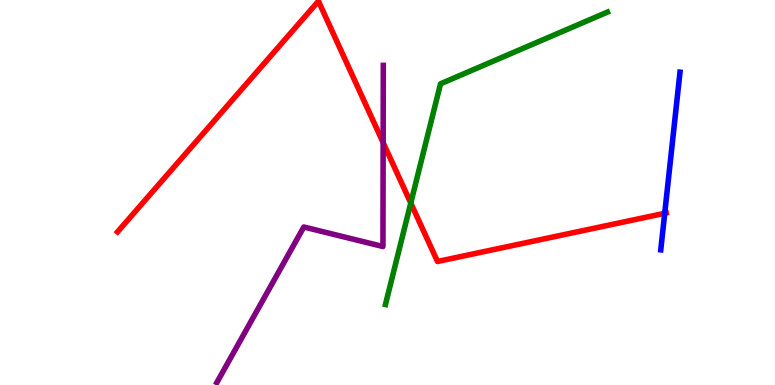[{'lines': ['blue', 'red'], 'intersections': [{'x': 8.58, 'y': 4.46}]}, {'lines': ['green', 'red'], 'intersections': [{'x': 5.3, 'y': 4.73}]}, {'lines': ['purple', 'red'], 'intersections': [{'x': 4.94, 'y': 6.29}]}, {'lines': ['blue', 'green'], 'intersections': []}, {'lines': ['blue', 'purple'], 'intersections': []}, {'lines': ['green', 'purple'], 'intersections': []}]